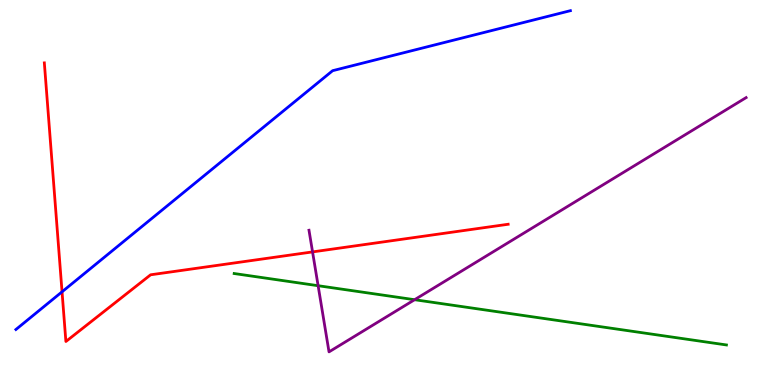[{'lines': ['blue', 'red'], 'intersections': [{'x': 0.801, 'y': 2.42}]}, {'lines': ['green', 'red'], 'intersections': []}, {'lines': ['purple', 'red'], 'intersections': [{'x': 4.03, 'y': 3.46}]}, {'lines': ['blue', 'green'], 'intersections': []}, {'lines': ['blue', 'purple'], 'intersections': []}, {'lines': ['green', 'purple'], 'intersections': [{'x': 4.1, 'y': 2.58}, {'x': 5.35, 'y': 2.22}]}]